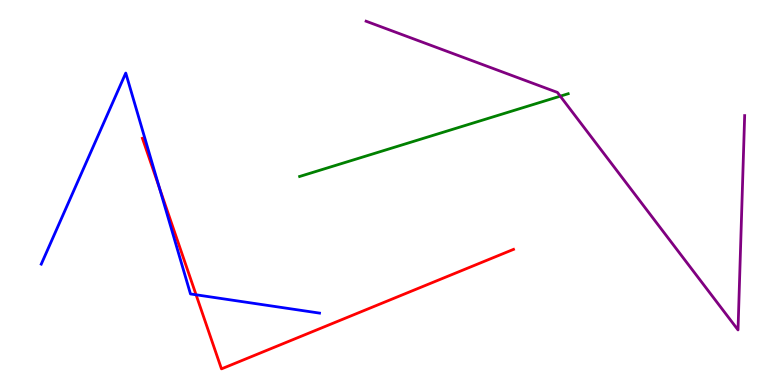[{'lines': ['blue', 'red'], 'intersections': [{'x': 2.06, 'y': 5.13}, {'x': 2.53, 'y': 2.34}]}, {'lines': ['green', 'red'], 'intersections': []}, {'lines': ['purple', 'red'], 'intersections': []}, {'lines': ['blue', 'green'], 'intersections': []}, {'lines': ['blue', 'purple'], 'intersections': []}, {'lines': ['green', 'purple'], 'intersections': [{'x': 7.23, 'y': 7.5}]}]